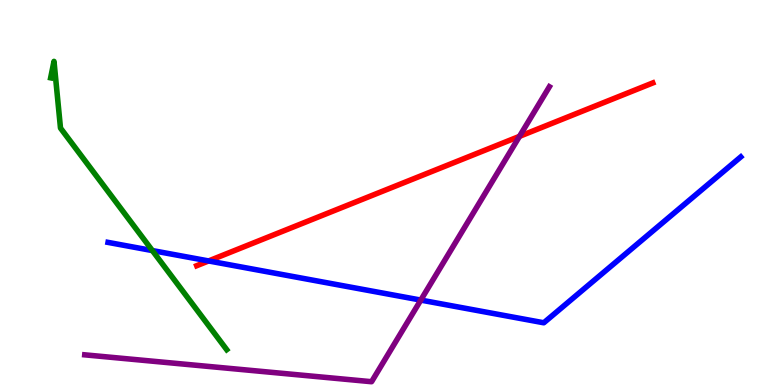[{'lines': ['blue', 'red'], 'intersections': [{'x': 2.69, 'y': 3.22}]}, {'lines': ['green', 'red'], 'intersections': []}, {'lines': ['purple', 'red'], 'intersections': [{'x': 6.7, 'y': 6.46}]}, {'lines': ['blue', 'green'], 'intersections': [{'x': 1.97, 'y': 3.49}]}, {'lines': ['blue', 'purple'], 'intersections': [{'x': 5.43, 'y': 2.21}]}, {'lines': ['green', 'purple'], 'intersections': []}]